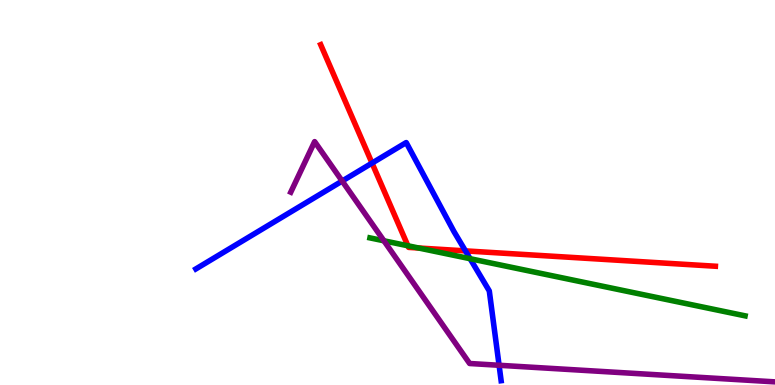[{'lines': ['blue', 'red'], 'intersections': [{'x': 4.8, 'y': 5.76}, {'x': 6.01, 'y': 3.48}]}, {'lines': ['green', 'red'], 'intersections': [{'x': 5.26, 'y': 3.62}, {'x': 5.4, 'y': 3.56}]}, {'lines': ['purple', 'red'], 'intersections': []}, {'lines': ['blue', 'green'], 'intersections': [{'x': 6.07, 'y': 3.28}]}, {'lines': ['blue', 'purple'], 'intersections': [{'x': 4.42, 'y': 5.3}, {'x': 6.44, 'y': 0.512}]}, {'lines': ['green', 'purple'], 'intersections': [{'x': 4.95, 'y': 3.75}]}]